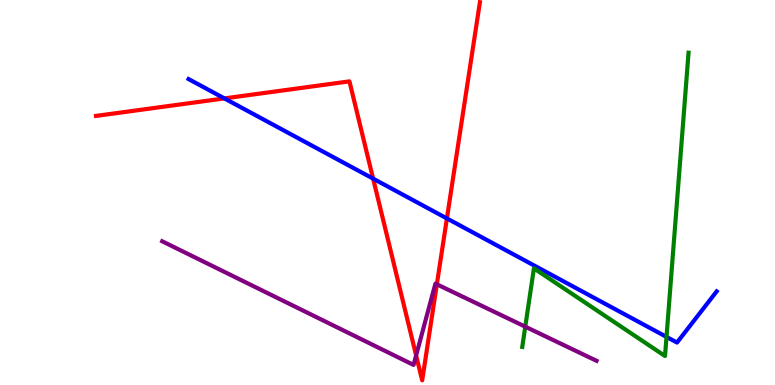[{'lines': ['blue', 'red'], 'intersections': [{'x': 2.9, 'y': 7.44}, {'x': 4.81, 'y': 5.36}, {'x': 5.77, 'y': 4.33}]}, {'lines': ['green', 'red'], 'intersections': []}, {'lines': ['purple', 'red'], 'intersections': [{'x': 5.37, 'y': 0.769}, {'x': 5.64, 'y': 2.62}]}, {'lines': ['blue', 'green'], 'intersections': [{'x': 8.6, 'y': 1.25}]}, {'lines': ['blue', 'purple'], 'intersections': []}, {'lines': ['green', 'purple'], 'intersections': [{'x': 6.78, 'y': 1.52}]}]